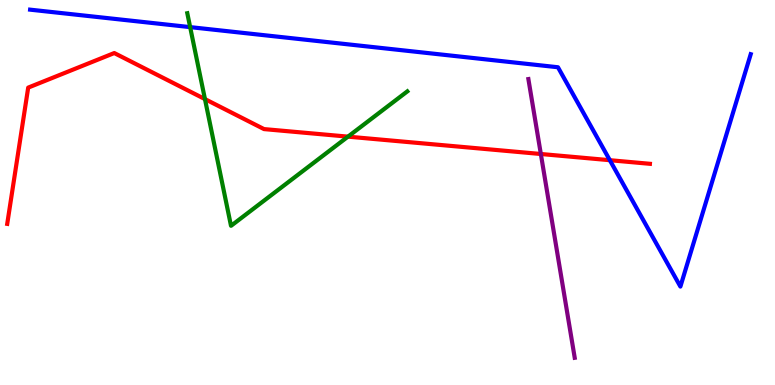[{'lines': ['blue', 'red'], 'intersections': [{'x': 7.87, 'y': 5.84}]}, {'lines': ['green', 'red'], 'intersections': [{'x': 2.64, 'y': 7.43}, {'x': 4.49, 'y': 6.45}]}, {'lines': ['purple', 'red'], 'intersections': [{'x': 6.98, 'y': 6.0}]}, {'lines': ['blue', 'green'], 'intersections': [{'x': 2.45, 'y': 9.3}]}, {'lines': ['blue', 'purple'], 'intersections': []}, {'lines': ['green', 'purple'], 'intersections': []}]